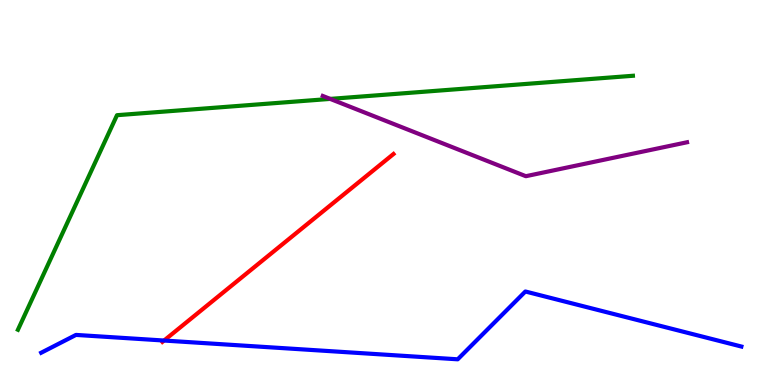[{'lines': ['blue', 'red'], 'intersections': [{'x': 2.12, 'y': 1.15}]}, {'lines': ['green', 'red'], 'intersections': []}, {'lines': ['purple', 'red'], 'intersections': []}, {'lines': ['blue', 'green'], 'intersections': []}, {'lines': ['blue', 'purple'], 'intersections': []}, {'lines': ['green', 'purple'], 'intersections': [{'x': 4.26, 'y': 7.43}]}]